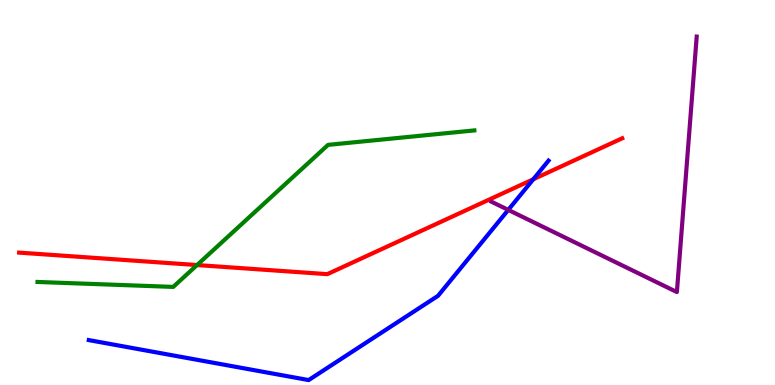[{'lines': ['blue', 'red'], 'intersections': [{'x': 6.88, 'y': 5.34}]}, {'lines': ['green', 'red'], 'intersections': [{'x': 2.54, 'y': 3.12}]}, {'lines': ['purple', 'red'], 'intersections': []}, {'lines': ['blue', 'green'], 'intersections': []}, {'lines': ['blue', 'purple'], 'intersections': [{'x': 6.56, 'y': 4.55}]}, {'lines': ['green', 'purple'], 'intersections': []}]